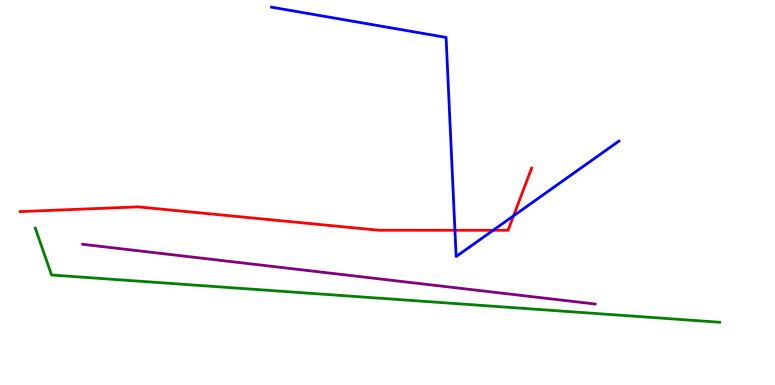[{'lines': ['blue', 'red'], 'intersections': [{'x': 5.87, 'y': 4.02}, {'x': 6.36, 'y': 4.02}, {'x': 6.63, 'y': 4.39}]}, {'lines': ['green', 'red'], 'intersections': []}, {'lines': ['purple', 'red'], 'intersections': []}, {'lines': ['blue', 'green'], 'intersections': []}, {'lines': ['blue', 'purple'], 'intersections': []}, {'lines': ['green', 'purple'], 'intersections': []}]